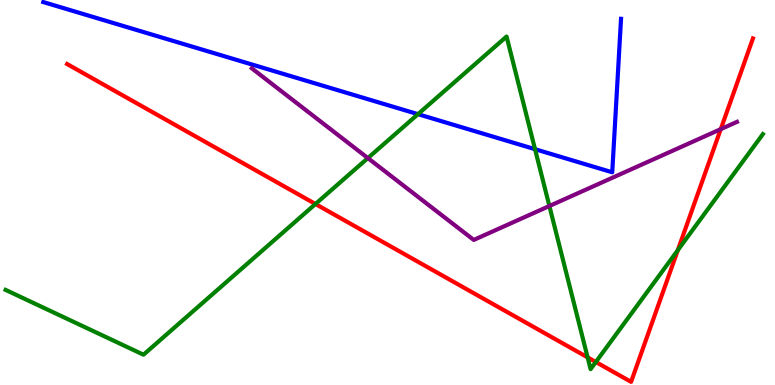[{'lines': ['blue', 'red'], 'intersections': []}, {'lines': ['green', 'red'], 'intersections': [{'x': 4.07, 'y': 4.7}, {'x': 7.58, 'y': 0.718}, {'x': 7.69, 'y': 0.597}, {'x': 8.75, 'y': 3.5}]}, {'lines': ['purple', 'red'], 'intersections': [{'x': 9.3, 'y': 6.65}]}, {'lines': ['blue', 'green'], 'intersections': [{'x': 5.39, 'y': 7.03}, {'x': 6.9, 'y': 6.12}]}, {'lines': ['blue', 'purple'], 'intersections': []}, {'lines': ['green', 'purple'], 'intersections': [{'x': 4.75, 'y': 5.89}, {'x': 7.09, 'y': 4.65}]}]